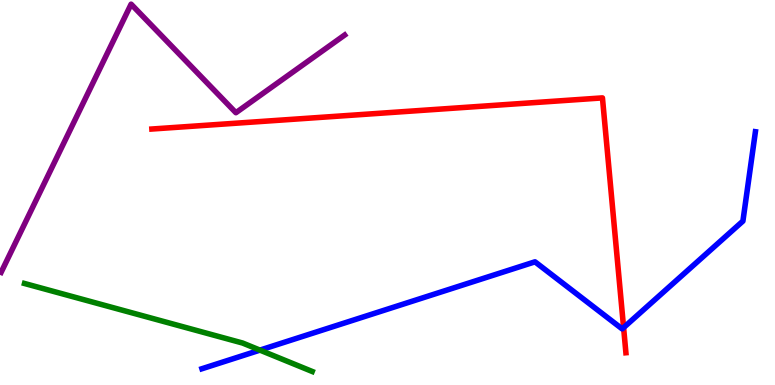[{'lines': ['blue', 'red'], 'intersections': [{'x': 8.05, 'y': 1.49}]}, {'lines': ['green', 'red'], 'intersections': []}, {'lines': ['purple', 'red'], 'intersections': []}, {'lines': ['blue', 'green'], 'intersections': [{'x': 3.35, 'y': 0.906}]}, {'lines': ['blue', 'purple'], 'intersections': []}, {'lines': ['green', 'purple'], 'intersections': []}]